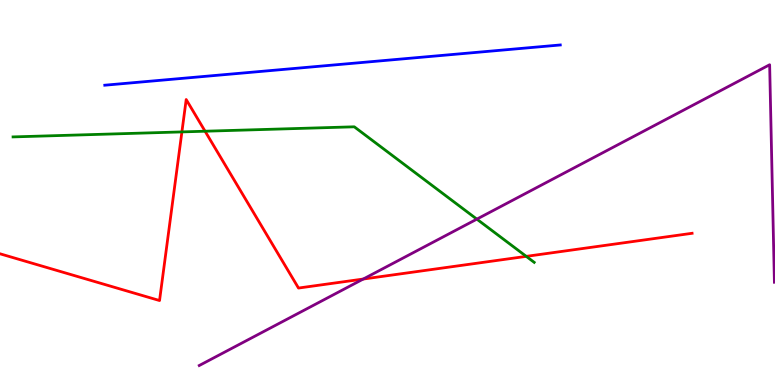[{'lines': ['blue', 'red'], 'intersections': []}, {'lines': ['green', 'red'], 'intersections': [{'x': 2.35, 'y': 6.57}, {'x': 2.65, 'y': 6.59}, {'x': 6.79, 'y': 3.34}]}, {'lines': ['purple', 'red'], 'intersections': [{'x': 4.69, 'y': 2.75}]}, {'lines': ['blue', 'green'], 'intersections': []}, {'lines': ['blue', 'purple'], 'intersections': []}, {'lines': ['green', 'purple'], 'intersections': [{'x': 6.15, 'y': 4.31}]}]